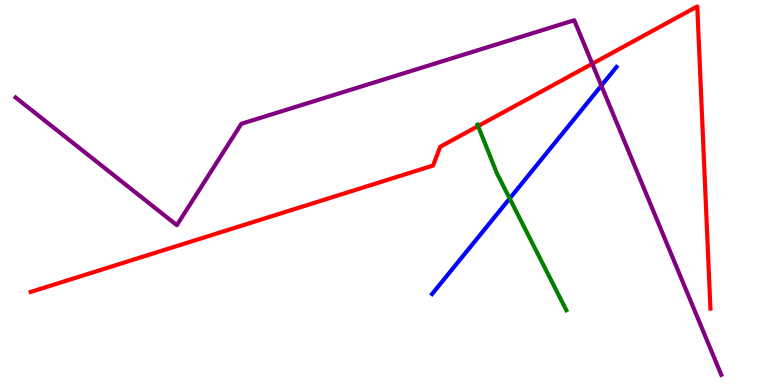[{'lines': ['blue', 'red'], 'intersections': []}, {'lines': ['green', 'red'], 'intersections': [{'x': 6.17, 'y': 6.73}]}, {'lines': ['purple', 'red'], 'intersections': [{'x': 7.64, 'y': 8.34}]}, {'lines': ['blue', 'green'], 'intersections': [{'x': 6.58, 'y': 4.84}]}, {'lines': ['blue', 'purple'], 'intersections': [{'x': 7.76, 'y': 7.78}]}, {'lines': ['green', 'purple'], 'intersections': []}]